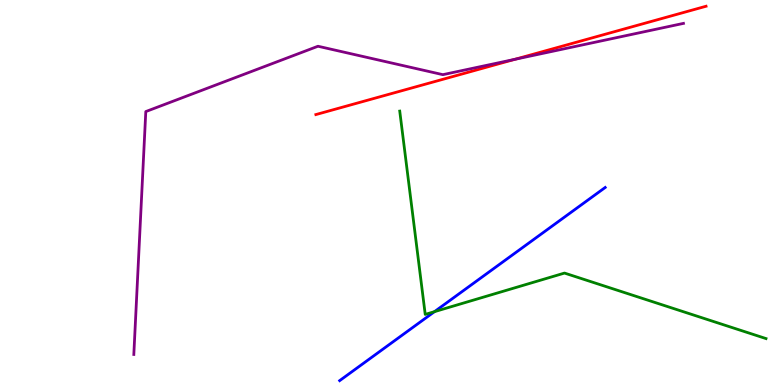[{'lines': ['blue', 'red'], 'intersections': []}, {'lines': ['green', 'red'], 'intersections': []}, {'lines': ['purple', 'red'], 'intersections': [{'x': 6.64, 'y': 8.46}]}, {'lines': ['blue', 'green'], 'intersections': [{'x': 5.61, 'y': 1.91}]}, {'lines': ['blue', 'purple'], 'intersections': []}, {'lines': ['green', 'purple'], 'intersections': []}]